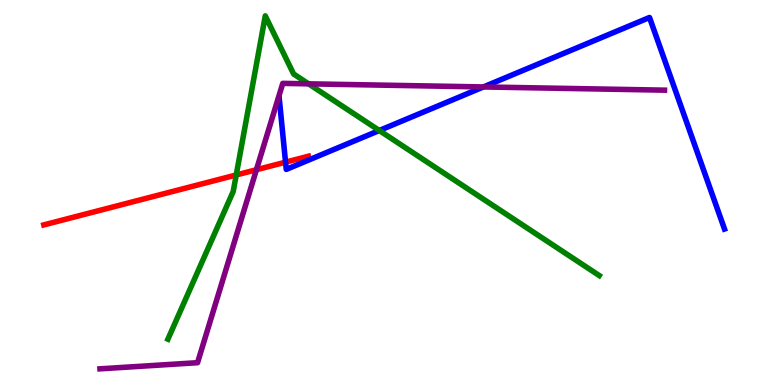[{'lines': ['blue', 'red'], 'intersections': [{'x': 3.68, 'y': 5.79}]}, {'lines': ['green', 'red'], 'intersections': [{'x': 3.05, 'y': 5.46}]}, {'lines': ['purple', 'red'], 'intersections': [{'x': 3.31, 'y': 5.59}]}, {'lines': ['blue', 'green'], 'intersections': [{'x': 4.89, 'y': 6.61}]}, {'lines': ['blue', 'purple'], 'intersections': [{'x': 6.24, 'y': 7.74}]}, {'lines': ['green', 'purple'], 'intersections': [{'x': 3.98, 'y': 7.82}]}]